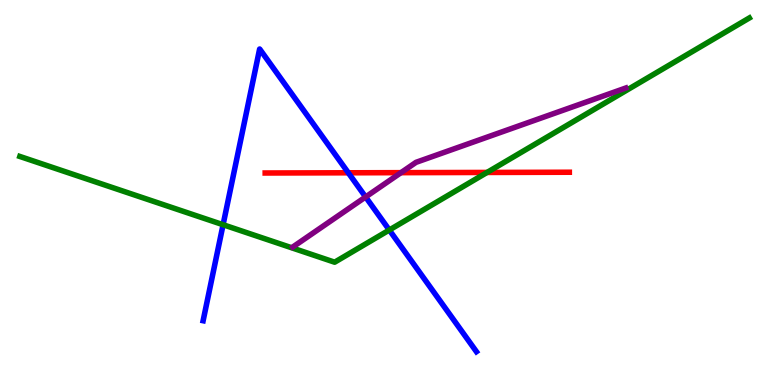[{'lines': ['blue', 'red'], 'intersections': [{'x': 4.49, 'y': 5.51}]}, {'lines': ['green', 'red'], 'intersections': [{'x': 6.28, 'y': 5.52}]}, {'lines': ['purple', 'red'], 'intersections': [{'x': 5.17, 'y': 5.52}]}, {'lines': ['blue', 'green'], 'intersections': [{'x': 2.88, 'y': 4.16}, {'x': 5.02, 'y': 4.03}]}, {'lines': ['blue', 'purple'], 'intersections': [{'x': 4.72, 'y': 4.88}]}, {'lines': ['green', 'purple'], 'intersections': []}]